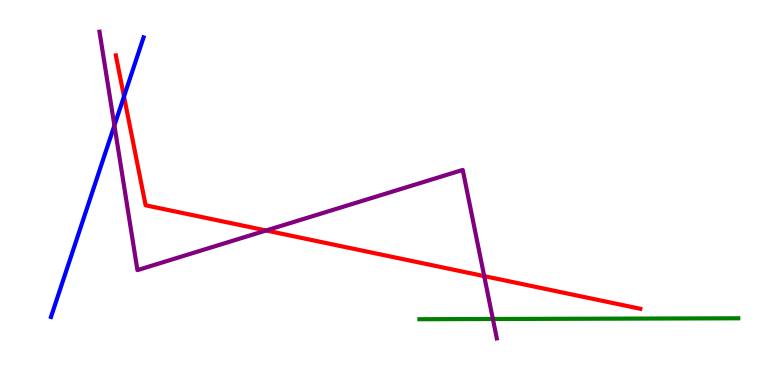[{'lines': ['blue', 'red'], 'intersections': [{'x': 1.6, 'y': 7.49}]}, {'lines': ['green', 'red'], 'intersections': []}, {'lines': ['purple', 'red'], 'intersections': [{'x': 3.43, 'y': 4.01}, {'x': 6.25, 'y': 2.83}]}, {'lines': ['blue', 'green'], 'intersections': []}, {'lines': ['blue', 'purple'], 'intersections': [{'x': 1.48, 'y': 6.74}]}, {'lines': ['green', 'purple'], 'intersections': [{'x': 6.36, 'y': 1.71}]}]